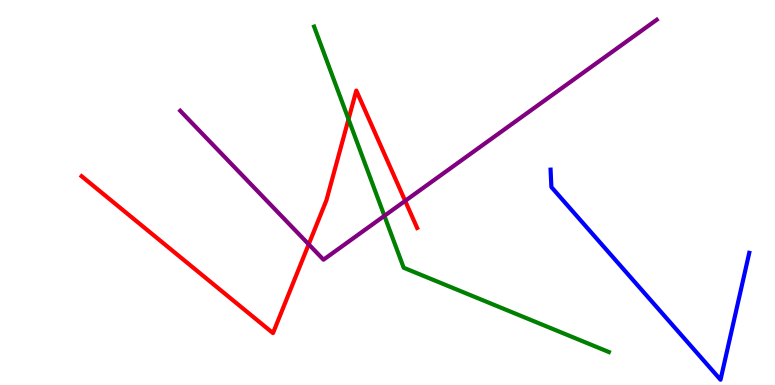[{'lines': ['blue', 'red'], 'intersections': []}, {'lines': ['green', 'red'], 'intersections': [{'x': 4.5, 'y': 6.9}]}, {'lines': ['purple', 'red'], 'intersections': [{'x': 3.98, 'y': 3.65}, {'x': 5.23, 'y': 4.78}]}, {'lines': ['blue', 'green'], 'intersections': []}, {'lines': ['blue', 'purple'], 'intersections': []}, {'lines': ['green', 'purple'], 'intersections': [{'x': 4.96, 'y': 4.39}]}]